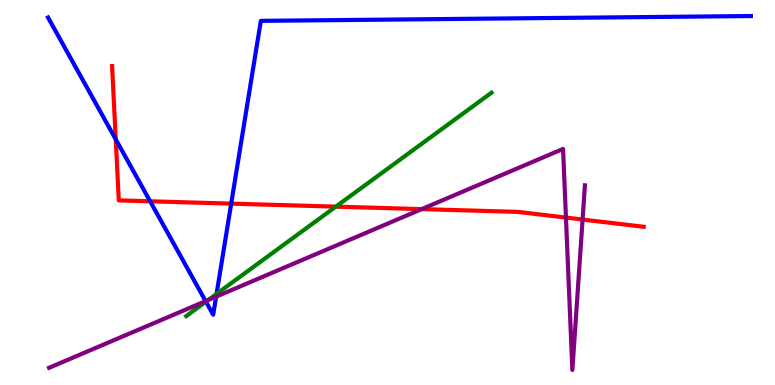[{'lines': ['blue', 'red'], 'intersections': [{'x': 1.49, 'y': 6.38}, {'x': 1.94, 'y': 4.77}, {'x': 2.98, 'y': 4.71}]}, {'lines': ['green', 'red'], 'intersections': [{'x': 4.33, 'y': 4.63}]}, {'lines': ['purple', 'red'], 'intersections': [{'x': 5.44, 'y': 4.57}, {'x': 7.3, 'y': 4.35}, {'x': 7.52, 'y': 4.3}]}, {'lines': ['blue', 'green'], 'intersections': [{'x': 2.66, 'y': 2.16}, {'x': 2.79, 'y': 2.37}]}, {'lines': ['blue', 'purple'], 'intersections': [{'x': 2.65, 'y': 2.18}, {'x': 2.79, 'y': 2.29}]}, {'lines': ['green', 'purple'], 'intersections': [{'x': 2.69, 'y': 2.21}]}]